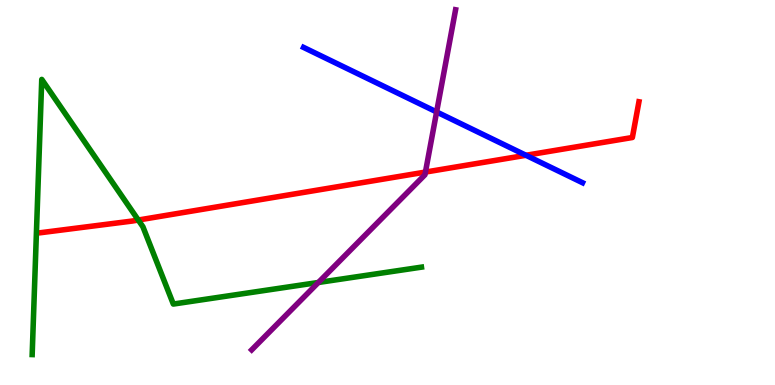[{'lines': ['blue', 'red'], 'intersections': [{'x': 6.79, 'y': 5.97}]}, {'lines': ['green', 'red'], 'intersections': [{'x': 1.78, 'y': 4.28}]}, {'lines': ['purple', 'red'], 'intersections': [{'x': 5.49, 'y': 5.53}]}, {'lines': ['blue', 'green'], 'intersections': []}, {'lines': ['blue', 'purple'], 'intersections': [{'x': 5.63, 'y': 7.09}]}, {'lines': ['green', 'purple'], 'intersections': [{'x': 4.11, 'y': 2.66}]}]